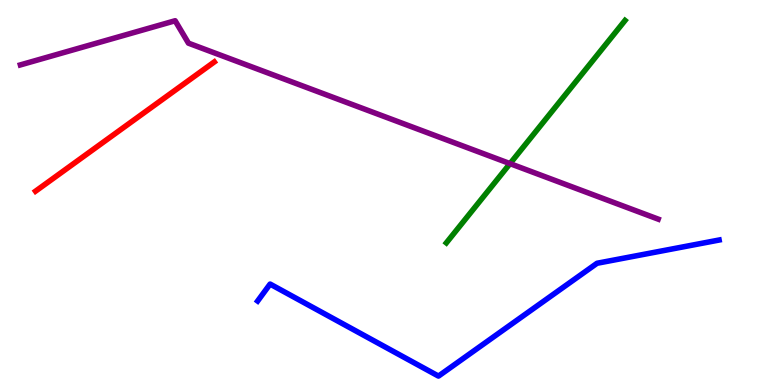[{'lines': ['blue', 'red'], 'intersections': []}, {'lines': ['green', 'red'], 'intersections': []}, {'lines': ['purple', 'red'], 'intersections': []}, {'lines': ['blue', 'green'], 'intersections': []}, {'lines': ['blue', 'purple'], 'intersections': []}, {'lines': ['green', 'purple'], 'intersections': [{'x': 6.58, 'y': 5.75}]}]